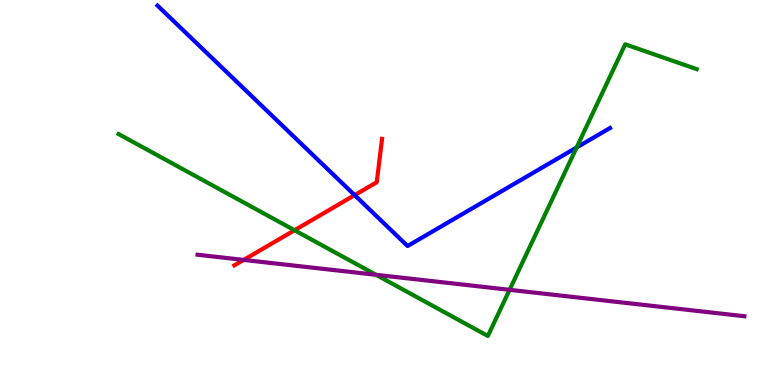[{'lines': ['blue', 'red'], 'intersections': [{'x': 4.58, 'y': 4.93}]}, {'lines': ['green', 'red'], 'intersections': [{'x': 3.8, 'y': 4.02}]}, {'lines': ['purple', 'red'], 'intersections': [{'x': 3.14, 'y': 3.25}]}, {'lines': ['blue', 'green'], 'intersections': [{'x': 7.44, 'y': 6.17}]}, {'lines': ['blue', 'purple'], 'intersections': []}, {'lines': ['green', 'purple'], 'intersections': [{'x': 4.85, 'y': 2.86}, {'x': 6.58, 'y': 2.47}]}]